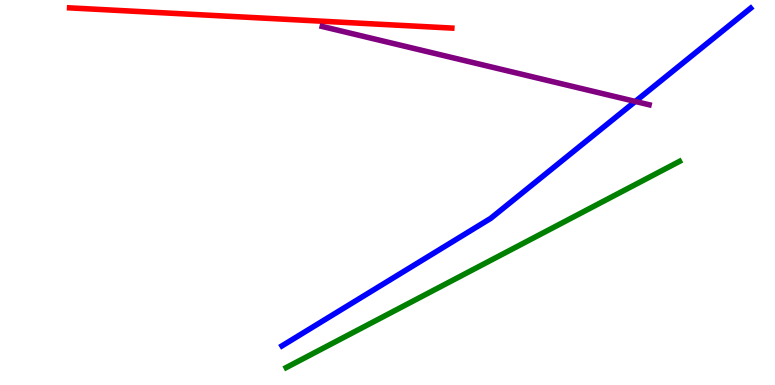[{'lines': ['blue', 'red'], 'intersections': []}, {'lines': ['green', 'red'], 'intersections': []}, {'lines': ['purple', 'red'], 'intersections': []}, {'lines': ['blue', 'green'], 'intersections': []}, {'lines': ['blue', 'purple'], 'intersections': [{'x': 8.2, 'y': 7.36}]}, {'lines': ['green', 'purple'], 'intersections': []}]